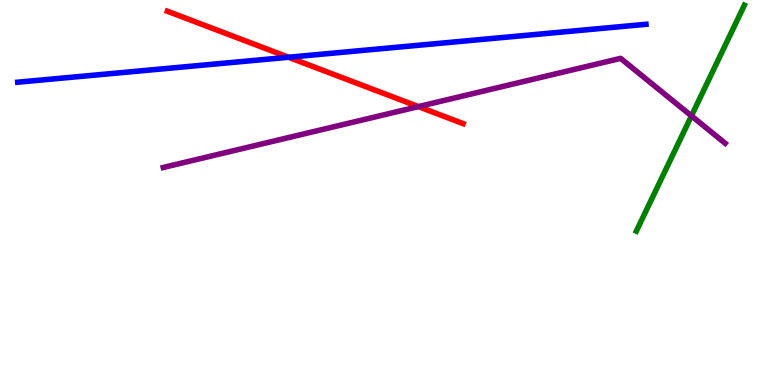[{'lines': ['blue', 'red'], 'intersections': [{'x': 3.72, 'y': 8.51}]}, {'lines': ['green', 'red'], 'intersections': []}, {'lines': ['purple', 'red'], 'intersections': [{'x': 5.4, 'y': 7.23}]}, {'lines': ['blue', 'green'], 'intersections': []}, {'lines': ['blue', 'purple'], 'intersections': []}, {'lines': ['green', 'purple'], 'intersections': [{'x': 8.92, 'y': 6.99}]}]